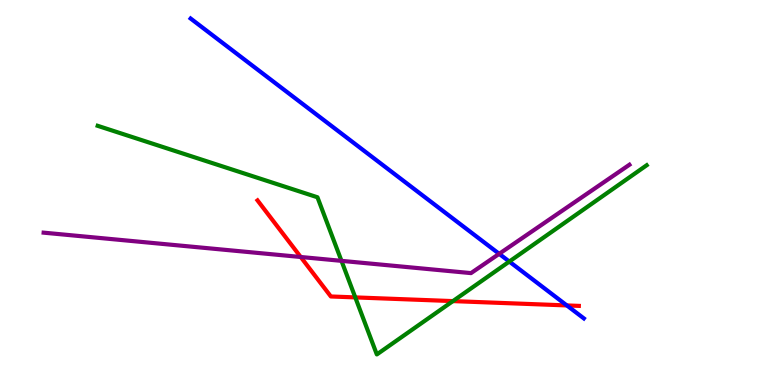[{'lines': ['blue', 'red'], 'intersections': [{'x': 7.31, 'y': 2.07}]}, {'lines': ['green', 'red'], 'intersections': [{'x': 4.58, 'y': 2.28}, {'x': 5.84, 'y': 2.18}]}, {'lines': ['purple', 'red'], 'intersections': [{'x': 3.88, 'y': 3.32}]}, {'lines': ['blue', 'green'], 'intersections': [{'x': 6.57, 'y': 3.21}]}, {'lines': ['blue', 'purple'], 'intersections': [{'x': 6.44, 'y': 3.41}]}, {'lines': ['green', 'purple'], 'intersections': [{'x': 4.41, 'y': 3.22}]}]